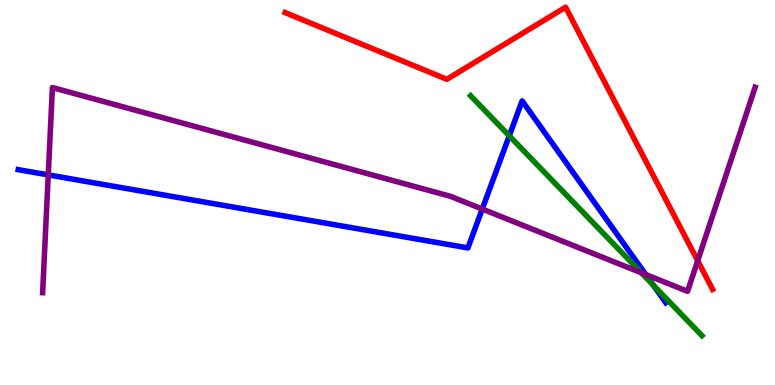[{'lines': ['blue', 'red'], 'intersections': []}, {'lines': ['green', 'red'], 'intersections': []}, {'lines': ['purple', 'red'], 'intersections': [{'x': 9.0, 'y': 3.23}]}, {'lines': ['blue', 'green'], 'intersections': [{'x': 6.57, 'y': 6.47}, {'x': 8.43, 'y': 2.6}]}, {'lines': ['blue', 'purple'], 'intersections': [{'x': 0.623, 'y': 5.46}, {'x': 6.22, 'y': 4.57}, {'x': 8.33, 'y': 2.87}]}, {'lines': ['green', 'purple'], 'intersections': [{'x': 8.28, 'y': 2.91}]}]